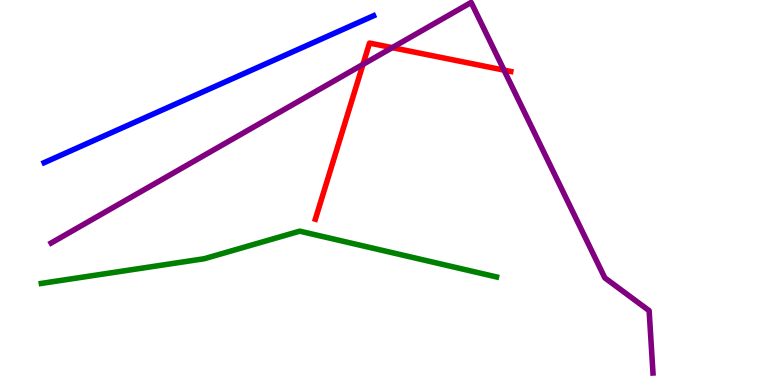[{'lines': ['blue', 'red'], 'intersections': []}, {'lines': ['green', 'red'], 'intersections': []}, {'lines': ['purple', 'red'], 'intersections': [{'x': 4.68, 'y': 8.33}, {'x': 5.06, 'y': 8.76}, {'x': 6.5, 'y': 8.18}]}, {'lines': ['blue', 'green'], 'intersections': []}, {'lines': ['blue', 'purple'], 'intersections': []}, {'lines': ['green', 'purple'], 'intersections': []}]